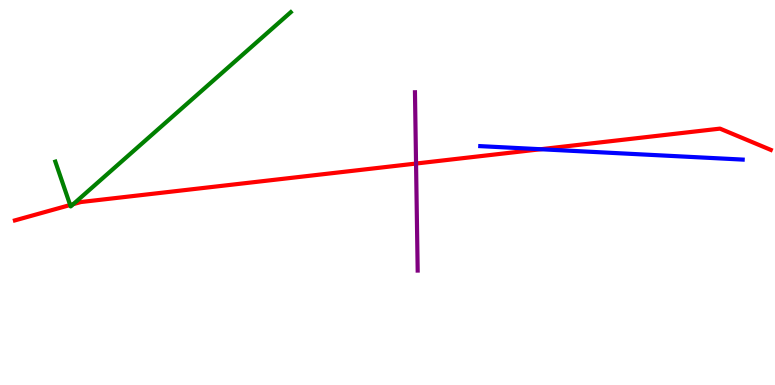[{'lines': ['blue', 'red'], 'intersections': [{'x': 6.98, 'y': 6.12}]}, {'lines': ['green', 'red'], 'intersections': [{'x': 0.905, 'y': 4.68}, {'x': 0.946, 'y': 4.7}]}, {'lines': ['purple', 'red'], 'intersections': [{'x': 5.37, 'y': 5.75}]}, {'lines': ['blue', 'green'], 'intersections': []}, {'lines': ['blue', 'purple'], 'intersections': []}, {'lines': ['green', 'purple'], 'intersections': []}]